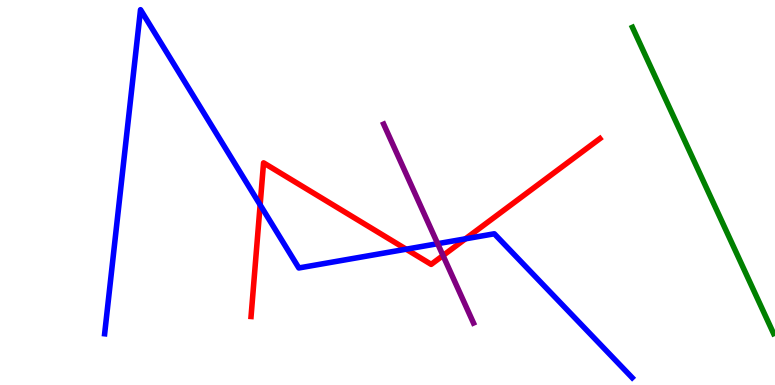[{'lines': ['blue', 'red'], 'intersections': [{'x': 3.36, 'y': 4.68}, {'x': 5.24, 'y': 3.53}, {'x': 6.01, 'y': 3.8}]}, {'lines': ['green', 'red'], 'intersections': []}, {'lines': ['purple', 'red'], 'intersections': [{'x': 5.72, 'y': 3.36}]}, {'lines': ['blue', 'green'], 'intersections': []}, {'lines': ['blue', 'purple'], 'intersections': [{'x': 5.65, 'y': 3.67}]}, {'lines': ['green', 'purple'], 'intersections': []}]